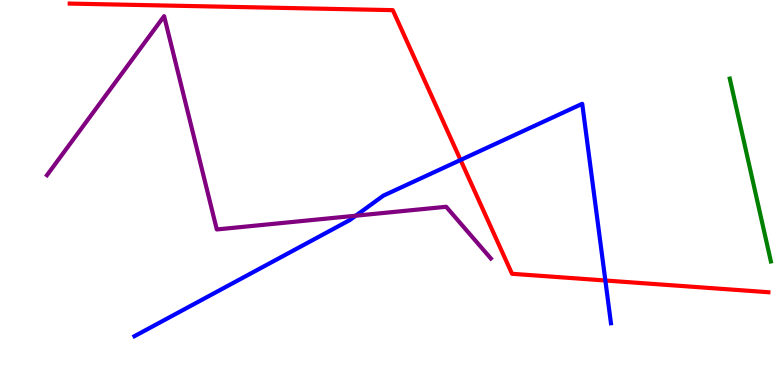[{'lines': ['blue', 'red'], 'intersections': [{'x': 5.94, 'y': 5.84}, {'x': 7.81, 'y': 2.71}]}, {'lines': ['green', 'red'], 'intersections': []}, {'lines': ['purple', 'red'], 'intersections': []}, {'lines': ['blue', 'green'], 'intersections': []}, {'lines': ['blue', 'purple'], 'intersections': [{'x': 4.59, 'y': 4.4}]}, {'lines': ['green', 'purple'], 'intersections': []}]